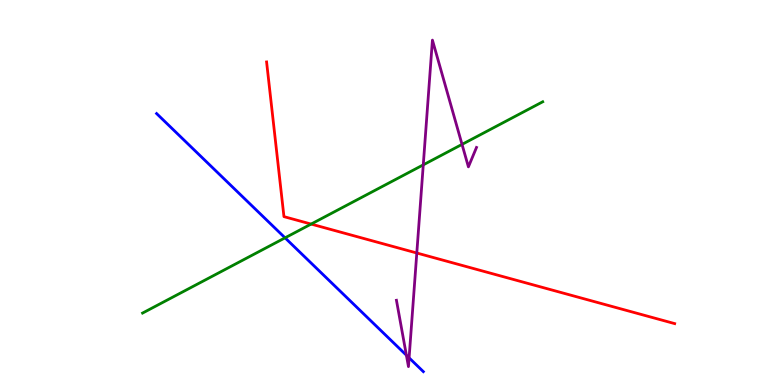[{'lines': ['blue', 'red'], 'intersections': []}, {'lines': ['green', 'red'], 'intersections': [{'x': 4.01, 'y': 4.18}]}, {'lines': ['purple', 'red'], 'intersections': [{'x': 5.38, 'y': 3.43}]}, {'lines': ['blue', 'green'], 'intersections': [{'x': 3.68, 'y': 3.82}]}, {'lines': ['blue', 'purple'], 'intersections': [{'x': 5.24, 'y': 0.773}, {'x': 5.28, 'y': 0.705}]}, {'lines': ['green', 'purple'], 'intersections': [{'x': 5.46, 'y': 5.72}, {'x': 5.96, 'y': 6.25}]}]